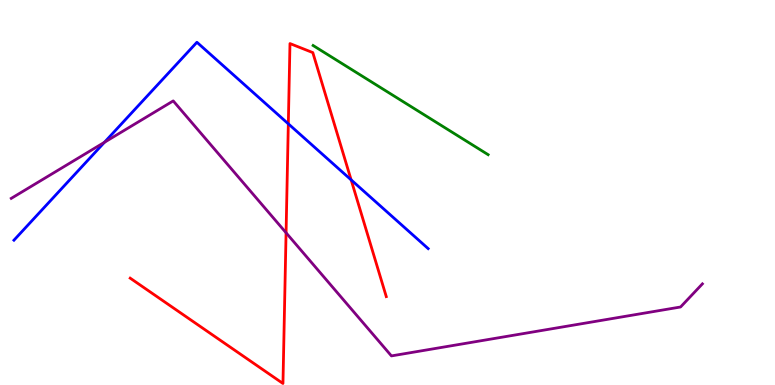[{'lines': ['blue', 'red'], 'intersections': [{'x': 3.72, 'y': 6.78}, {'x': 4.53, 'y': 5.33}]}, {'lines': ['green', 'red'], 'intersections': []}, {'lines': ['purple', 'red'], 'intersections': [{'x': 3.69, 'y': 3.95}]}, {'lines': ['blue', 'green'], 'intersections': []}, {'lines': ['blue', 'purple'], 'intersections': [{'x': 1.35, 'y': 6.3}]}, {'lines': ['green', 'purple'], 'intersections': []}]